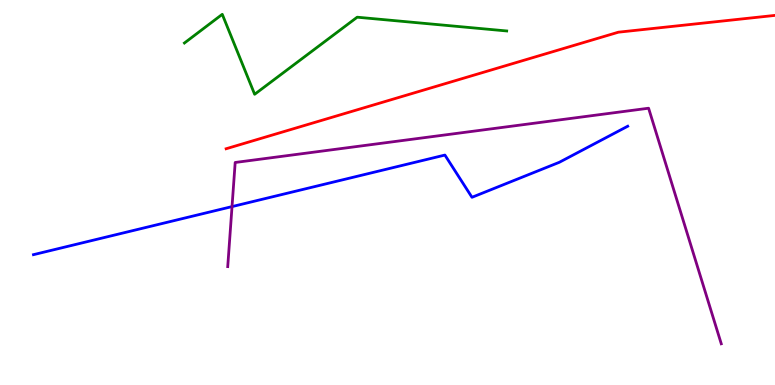[{'lines': ['blue', 'red'], 'intersections': []}, {'lines': ['green', 'red'], 'intersections': []}, {'lines': ['purple', 'red'], 'intersections': []}, {'lines': ['blue', 'green'], 'intersections': []}, {'lines': ['blue', 'purple'], 'intersections': [{'x': 2.99, 'y': 4.63}]}, {'lines': ['green', 'purple'], 'intersections': []}]